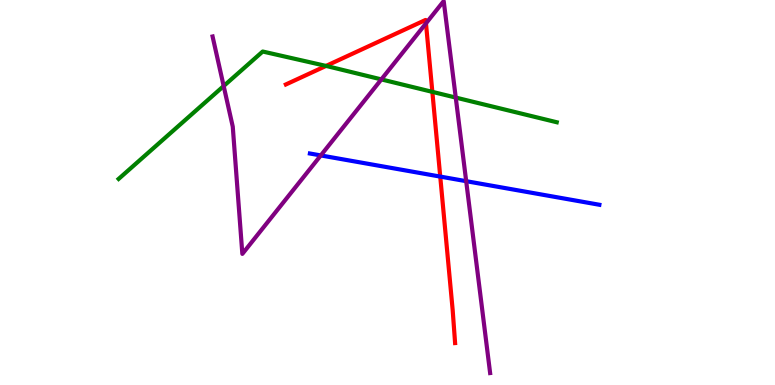[{'lines': ['blue', 'red'], 'intersections': [{'x': 5.68, 'y': 5.41}]}, {'lines': ['green', 'red'], 'intersections': [{'x': 4.21, 'y': 8.29}, {'x': 5.58, 'y': 7.61}]}, {'lines': ['purple', 'red'], 'intersections': [{'x': 5.5, 'y': 9.39}]}, {'lines': ['blue', 'green'], 'intersections': []}, {'lines': ['blue', 'purple'], 'intersections': [{'x': 4.14, 'y': 5.96}, {'x': 6.02, 'y': 5.29}]}, {'lines': ['green', 'purple'], 'intersections': [{'x': 2.89, 'y': 7.77}, {'x': 4.92, 'y': 7.94}, {'x': 5.88, 'y': 7.47}]}]